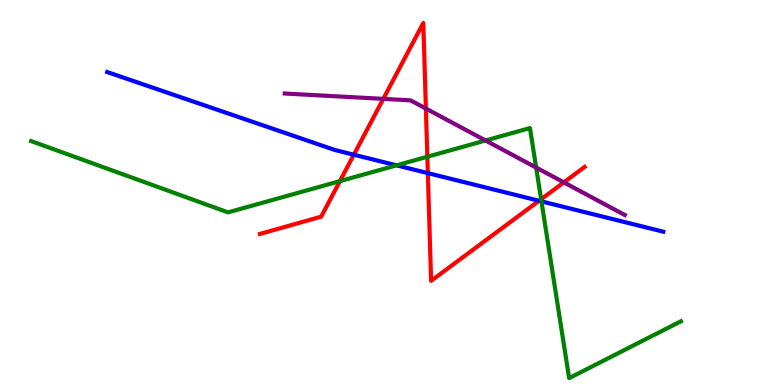[{'lines': ['blue', 'red'], 'intersections': [{'x': 4.57, 'y': 5.98}, {'x': 5.52, 'y': 5.5}, {'x': 6.96, 'y': 4.79}]}, {'lines': ['green', 'red'], 'intersections': [{'x': 4.39, 'y': 5.29}, {'x': 5.51, 'y': 5.93}, {'x': 6.98, 'y': 4.82}]}, {'lines': ['purple', 'red'], 'intersections': [{'x': 4.95, 'y': 7.43}, {'x': 5.5, 'y': 7.18}, {'x': 7.28, 'y': 5.26}]}, {'lines': ['blue', 'green'], 'intersections': [{'x': 5.12, 'y': 5.71}, {'x': 6.99, 'y': 4.77}]}, {'lines': ['blue', 'purple'], 'intersections': []}, {'lines': ['green', 'purple'], 'intersections': [{'x': 6.27, 'y': 6.35}, {'x': 6.92, 'y': 5.65}]}]